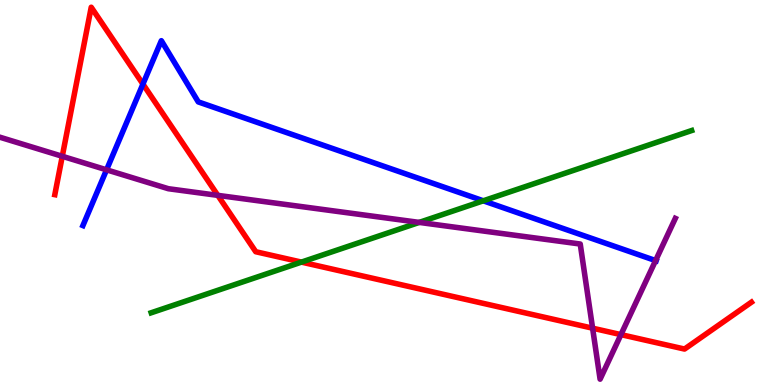[{'lines': ['blue', 'red'], 'intersections': [{'x': 1.84, 'y': 7.82}]}, {'lines': ['green', 'red'], 'intersections': [{'x': 3.89, 'y': 3.19}]}, {'lines': ['purple', 'red'], 'intersections': [{'x': 0.804, 'y': 5.94}, {'x': 2.81, 'y': 4.93}, {'x': 7.65, 'y': 1.48}, {'x': 8.01, 'y': 1.31}]}, {'lines': ['blue', 'green'], 'intersections': [{'x': 6.24, 'y': 4.78}]}, {'lines': ['blue', 'purple'], 'intersections': [{'x': 1.38, 'y': 5.59}, {'x': 8.46, 'y': 3.23}]}, {'lines': ['green', 'purple'], 'intersections': [{'x': 5.41, 'y': 4.22}]}]